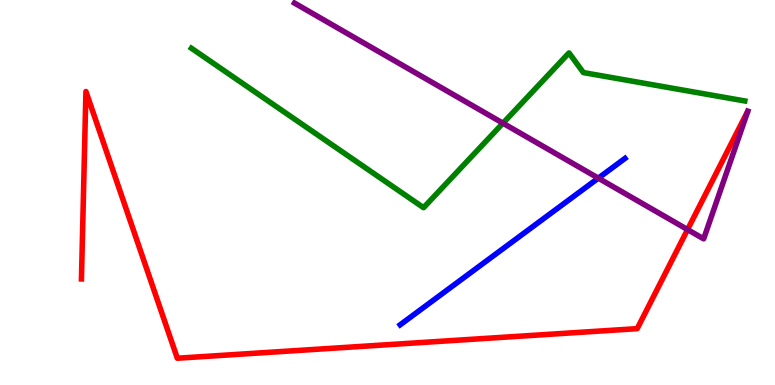[{'lines': ['blue', 'red'], 'intersections': []}, {'lines': ['green', 'red'], 'intersections': []}, {'lines': ['purple', 'red'], 'intersections': [{'x': 8.87, 'y': 4.04}]}, {'lines': ['blue', 'green'], 'intersections': []}, {'lines': ['blue', 'purple'], 'intersections': [{'x': 7.72, 'y': 5.37}]}, {'lines': ['green', 'purple'], 'intersections': [{'x': 6.49, 'y': 6.8}]}]